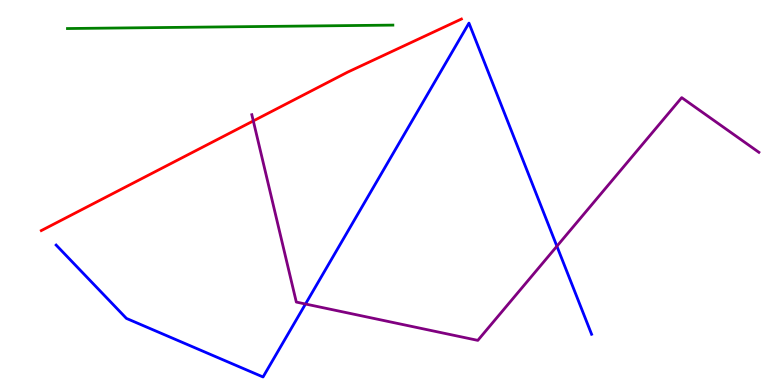[{'lines': ['blue', 'red'], 'intersections': []}, {'lines': ['green', 'red'], 'intersections': []}, {'lines': ['purple', 'red'], 'intersections': [{'x': 3.27, 'y': 6.86}]}, {'lines': ['blue', 'green'], 'intersections': []}, {'lines': ['blue', 'purple'], 'intersections': [{'x': 3.94, 'y': 2.1}, {'x': 7.19, 'y': 3.6}]}, {'lines': ['green', 'purple'], 'intersections': []}]